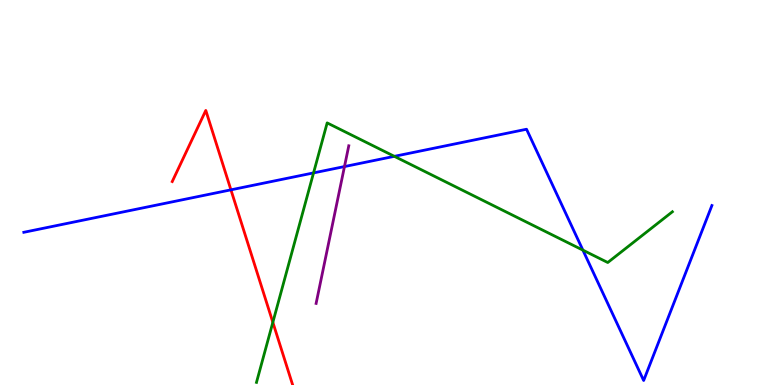[{'lines': ['blue', 'red'], 'intersections': [{'x': 2.98, 'y': 5.07}]}, {'lines': ['green', 'red'], 'intersections': [{'x': 3.52, 'y': 1.63}]}, {'lines': ['purple', 'red'], 'intersections': []}, {'lines': ['blue', 'green'], 'intersections': [{'x': 4.05, 'y': 5.51}, {'x': 5.09, 'y': 5.94}, {'x': 7.52, 'y': 3.5}]}, {'lines': ['blue', 'purple'], 'intersections': [{'x': 4.44, 'y': 5.67}]}, {'lines': ['green', 'purple'], 'intersections': []}]